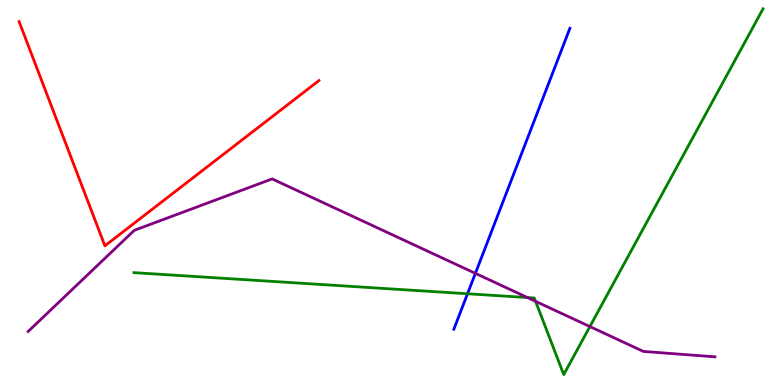[{'lines': ['blue', 'red'], 'intersections': []}, {'lines': ['green', 'red'], 'intersections': []}, {'lines': ['purple', 'red'], 'intersections': []}, {'lines': ['blue', 'green'], 'intersections': [{'x': 6.03, 'y': 2.37}]}, {'lines': ['blue', 'purple'], 'intersections': [{'x': 6.13, 'y': 2.9}]}, {'lines': ['green', 'purple'], 'intersections': [{'x': 6.81, 'y': 2.27}, {'x': 6.91, 'y': 2.17}, {'x': 7.61, 'y': 1.52}]}]